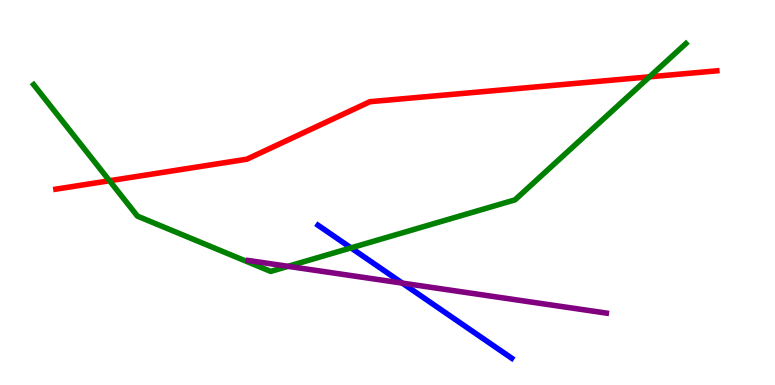[{'lines': ['blue', 'red'], 'intersections': []}, {'lines': ['green', 'red'], 'intersections': [{'x': 1.41, 'y': 5.31}, {'x': 8.38, 'y': 8.0}]}, {'lines': ['purple', 'red'], 'intersections': []}, {'lines': ['blue', 'green'], 'intersections': [{'x': 4.53, 'y': 3.56}]}, {'lines': ['blue', 'purple'], 'intersections': [{'x': 5.19, 'y': 2.65}]}, {'lines': ['green', 'purple'], 'intersections': [{'x': 3.72, 'y': 3.08}]}]